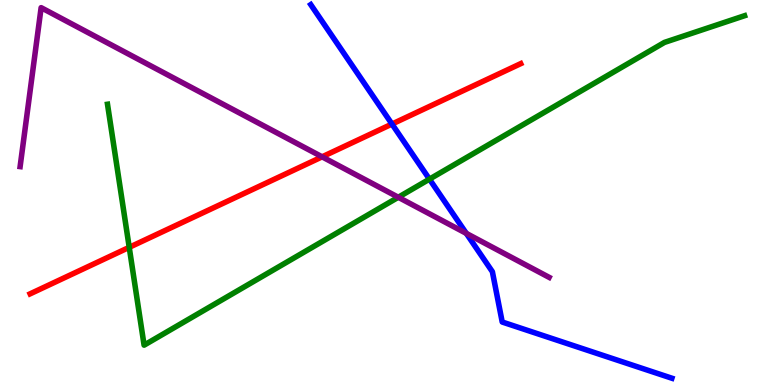[{'lines': ['blue', 'red'], 'intersections': [{'x': 5.06, 'y': 6.78}]}, {'lines': ['green', 'red'], 'intersections': [{'x': 1.67, 'y': 3.58}]}, {'lines': ['purple', 'red'], 'intersections': [{'x': 4.16, 'y': 5.93}]}, {'lines': ['blue', 'green'], 'intersections': [{'x': 5.54, 'y': 5.35}]}, {'lines': ['blue', 'purple'], 'intersections': [{'x': 6.02, 'y': 3.94}]}, {'lines': ['green', 'purple'], 'intersections': [{'x': 5.14, 'y': 4.88}]}]